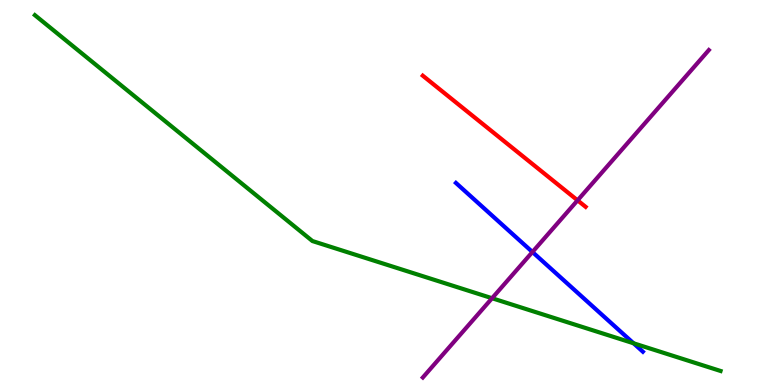[{'lines': ['blue', 'red'], 'intersections': []}, {'lines': ['green', 'red'], 'intersections': []}, {'lines': ['purple', 'red'], 'intersections': [{'x': 7.45, 'y': 4.8}]}, {'lines': ['blue', 'green'], 'intersections': [{'x': 8.17, 'y': 1.08}]}, {'lines': ['blue', 'purple'], 'intersections': [{'x': 6.87, 'y': 3.45}]}, {'lines': ['green', 'purple'], 'intersections': [{'x': 6.35, 'y': 2.25}]}]